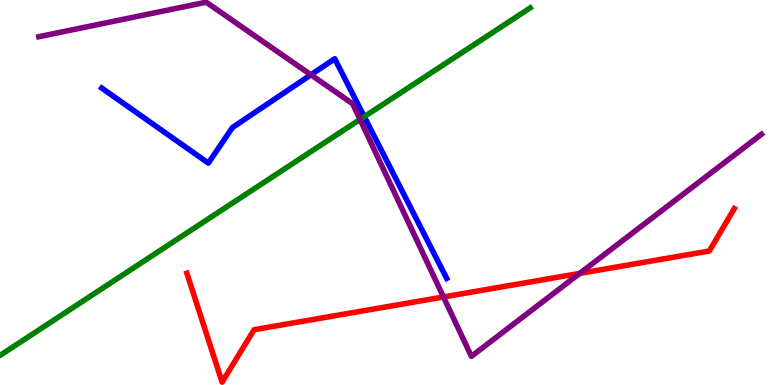[{'lines': ['blue', 'red'], 'intersections': []}, {'lines': ['green', 'red'], 'intersections': []}, {'lines': ['purple', 'red'], 'intersections': [{'x': 5.72, 'y': 2.29}, {'x': 7.48, 'y': 2.9}]}, {'lines': ['blue', 'green'], 'intersections': [{'x': 4.7, 'y': 6.97}]}, {'lines': ['blue', 'purple'], 'intersections': [{'x': 4.01, 'y': 8.06}]}, {'lines': ['green', 'purple'], 'intersections': [{'x': 4.65, 'y': 6.9}]}]